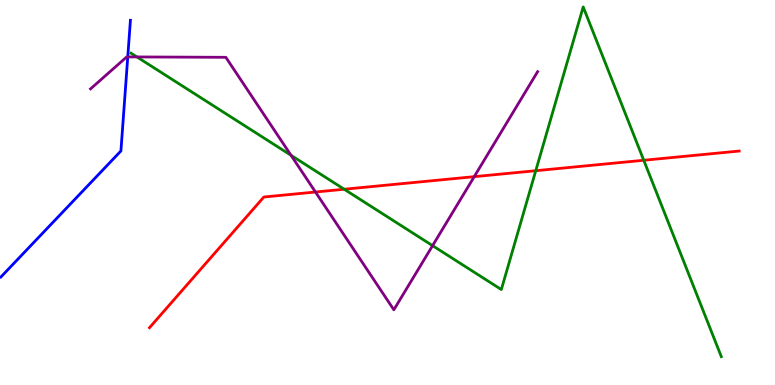[{'lines': ['blue', 'red'], 'intersections': []}, {'lines': ['green', 'red'], 'intersections': [{'x': 4.44, 'y': 5.08}, {'x': 6.91, 'y': 5.57}, {'x': 8.31, 'y': 5.84}]}, {'lines': ['purple', 'red'], 'intersections': [{'x': 4.07, 'y': 5.01}, {'x': 6.12, 'y': 5.41}]}, {'lines': ['blue', 'green'], 'intersections': []}, {'lines': ['blue', 'purple'], 'intersections': [{'x': 1.65, 'y': 8.52}]}, {'lines': ['green', 'purple'], 'intersections': [{'x': 1.77, 'y': 8.52}, {'x': 3.76, 'y': 5.97}, {'x': 5.58, 'y': 3.62}]}]